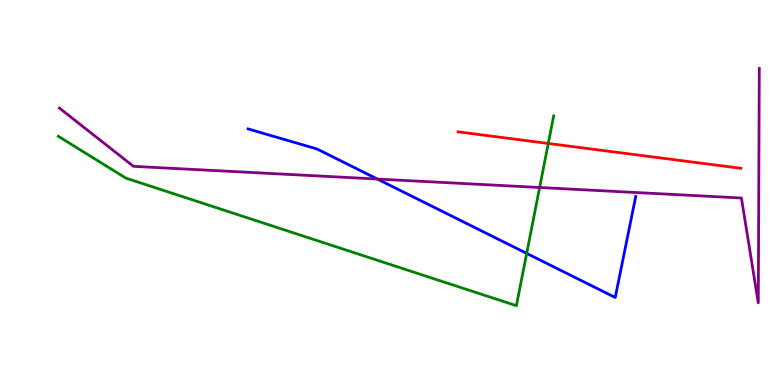[{'lines': ['blue', 'red'], 'intersections': []}, {'lines': ['green', 'red'], 'intersections': [{'x': 7.07, 'y': 6.27}]}, {'lines': ['purple', 'red'], 'intersections': []}, {'lines': ['blue', 'green'], 'intersections': [{'x': 6.8, 'y': 3.42}]}, {'lines': ['blue', 'purple'], 'intersections': [{'x': 4.87, 'y': 5.35}]}, {'lines': ['green', 'purple'], 'intersections': [{'x': 6.96, 'y': 5.13}]}]